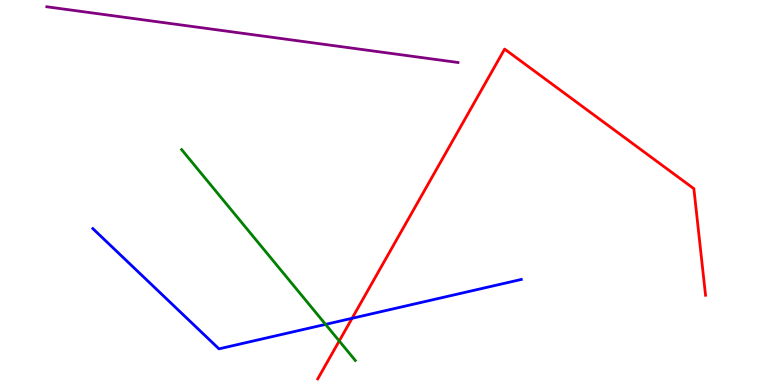[{'lines': ['blue', 'red'], 'intersections': [{'x': 4.54, 'y': 1.73}]}, {'lines': ['green', 'red'], 'intersections': [{'x': 4.38, 'y': 1.14}]}, {'lines': ['purple', 'red'], 'intersections': []}, {'lines': ['blue', 'green'], 'intersections': [{'x': 4.2, 'y': 1.57}]}, {'lines': ['blue', 'purple'], 'intersections': []}, {'lines': ['green', 'purple'], 'intersections': []}]